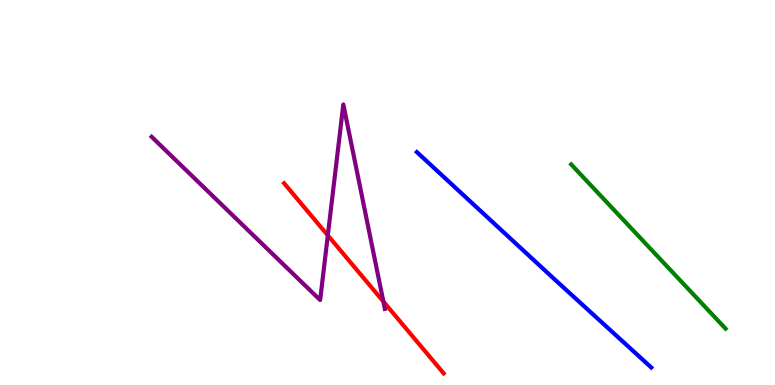[{'lines': ['blue', 'red'], 'intersections': []}, {'lines': ['green', 'red'], 'intersections': []}, {'lines': ['purple', 'red'], 'intersections': [{'x': 4.23, 'y': 3.89}, {'x': 4.95, 'y': 2.17}]}, {'lines': ['blue', 'green'], 'intersections': []}, {'lines': ['blue', 'purple'], 'intersections': []}, {'lines': ['green', 'purple'], 'intersections': []}]